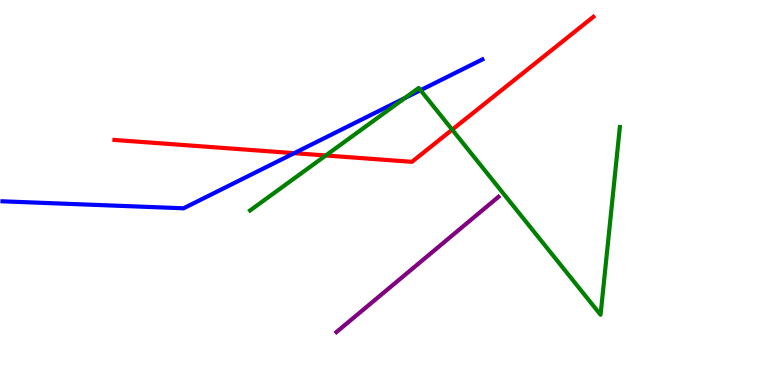[{'lines': ['blue', 'red'], 'intersections': [{'x': 3.8, 'y': 6.02}]}, {'lines': ['green', 'red'], 'intersections': [{'x': 4.2, 'y': 5.96}, {'x': 5.83, 'y': 6.63}]}, {'lines': ['purple', 'red'], 'intersections': []}, {'lines': ['blue', 'green'], 'intersections': [{'x': 5.22, 'y': 7.45}, {'x': 5.43, 'y': 7.66}]}, {'lines': ['blue', 'purple'], 'intersections': []}, {'lines': ['green', 'purple'], 'intersections': []}]